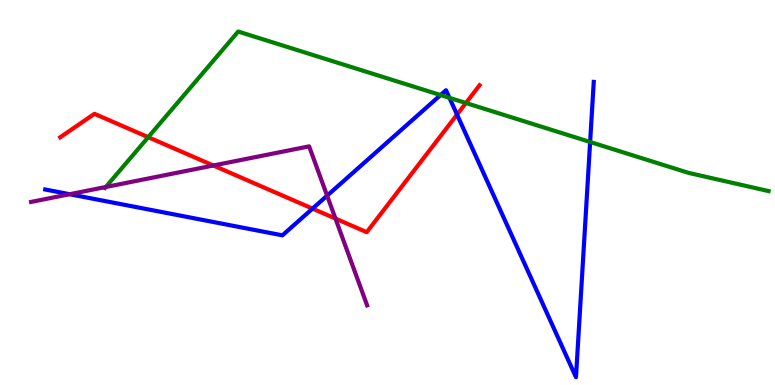[{'lines': ['blue', 'red'], 'intersections': [{'x': 4.03, 'y': 4.58}, {'x': 5.9, 'y': 7.02}]}, {'lines': ['green', 'red'], 'intersections': [{'x': 1.91, 'y': 6.44}, {'x': 6.01, 'y': 7.32}]}, {'lines': ['purple', 'red'], 'intersections': [{'x': 2.75, 'y': 5.7}, {'x': 4.33, 'y': 4.32}]}, {'lines': ['blue', 'green'], 'intersections': [{'x': 5.68, 'y': 7.53}, {'x': 5.8, 'y': 7.46}, {'x': 7.61, 'y': 6.31}]}, {'lines': ['blue', 'purple'], 'intersections': [{'x': 0.899, 'y': 4.96}, {'x': 4.22, 'y': 4.92}]}, {'lines': ['green', 'purple'], 'intersections': [{'x': 1.37, 'y': 5.14}]}]